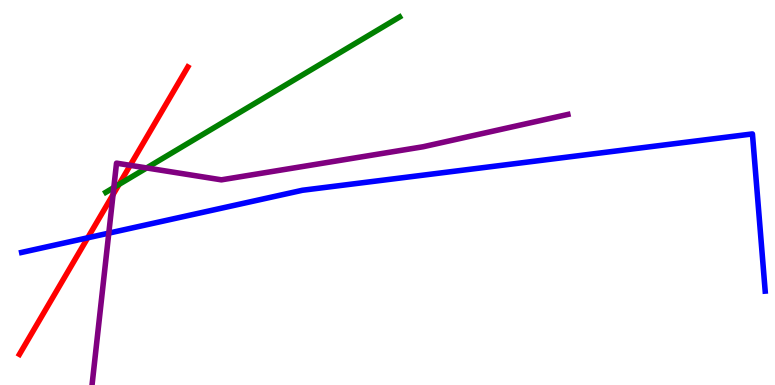[{'lines': ['blue', 'red'], 'intersections': [{'x': 1.13, 'y': 3.82}]}, {'lines': ['green', 'red'], 'intersections': [{'x': 1.54, 'y': 5.21}]}, {'lines': ['purple', 'red'], 'intersections': [{'x': 1.46, 'y': 4.95}, {'x': 1.68, 'y': 5.71}]}, {'lines': ['blue', 'green'], 'intersections': []}, {'lines': ['blue', 'purple'], 'intersections': [{'x': 1.4, 'y': 3.94}]}, {'lines': ['green', 'purple'], 'intersections': [{'x': 1.47, 'y': 5.13}, {'x': 1.89, 'y': 5.64}]}]